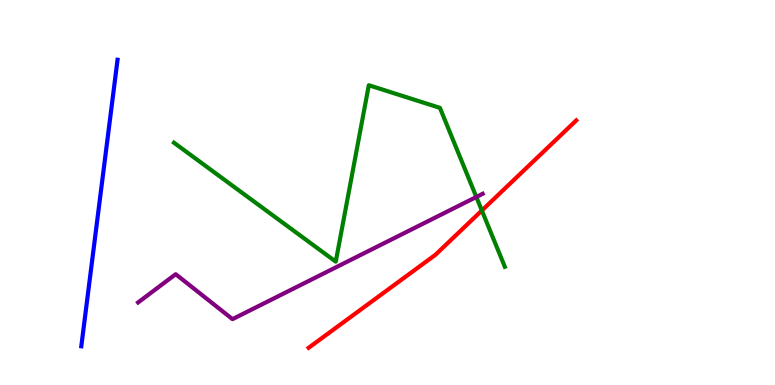[{'lines': ['blue', 'red'], 'intersections': []}, {'lines': ['green', 'red'], 'intersections': [{'x': 6.22, 'y': 4.53}]}, {'lines': ['purple', 'red'], 'intersections': []}, {'lines': ['blue', 'green'], 'intersections': []}, {'lines': ['blue', 'purple'], 'intersections': []}, {'lines': ['green', 'purple'], 'intersections': [{'x': 6.15, 'y': 4.88}]}]